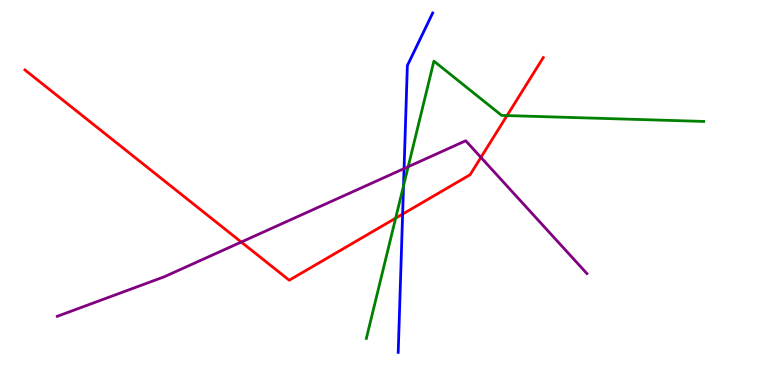[{'lines': ['blue', 'red'], 'intersections': [{'x': 5.2, 'y': 4.44}]}, {'lines': ['green', 'red'], 'intersections': [{'x': 5.11, 'y': 4.33}, {'x': 6.54, 'y': 7.0}]}, {'lines': ['purple', 'red'], 'intersections': [{'x': 3.11, 'y': 3.71}, {'x': 6.21, 'y': 5.91}]}, {'lines': ['blue', 'green'], 'intersections': [{'x': 5.21, 'y': 5.17}]}, {'lines': ['blue', 'purple'], 'intersections': [{'x': 5.21, 'y': 5.62}]}, {'lines': ['green', 'purple'], 'intersections': [{'x': 5.27, 'y': 5.67}]}]